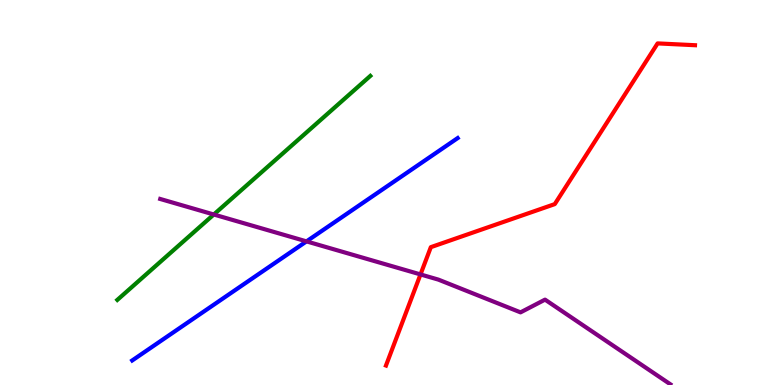[{'lines': ['blue', 'red'], 'intersections': []}, {'lines': ['green', 'red'], 'intersections': []}, {'lines': ['purple', 'red'], 'intersections': [{'x': 5.43, 'y': 2.87}]}, {'lines': ['blue', 'green'], 'intersections': []}, {'lines': ['blue', 'purple'], 'intersections': [{'x': 3.95, 'y': 3.73}]}, {'lines': ['green', 'purple'], 'intersections': [{'x': 2.76, 'y': 4.43}]}]